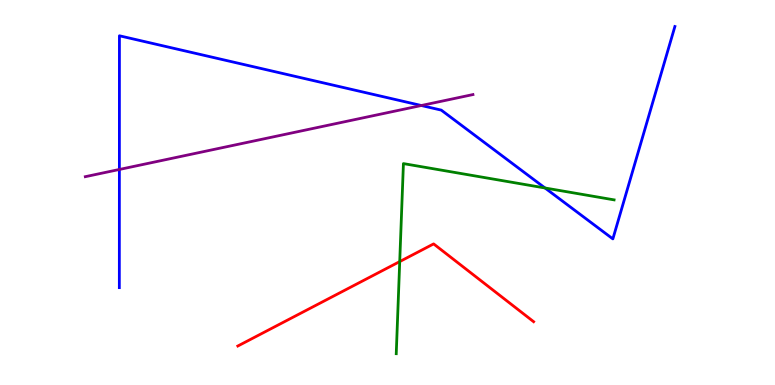[{'lines': ['blue', 'red'], 'intersections': []}, {'lines': ['green', 'red'], 'intersections': [{'x': 5.16, 'y': 3.21}]}, {'lines': ['purple', 'red'], 'intersections': []}, {'lines': ['blue', 'green'], 'intersections': [{'x': 7.03, 'y': 5.12}]}, {'lines': ['blue', 'purple'], 'intersections': [{'x': 1.54, 'y': 5.6}, {'x': 5.44, 'y': 7.26}]}, {'lines': ['green', 'purple'], 'intersections': []}]